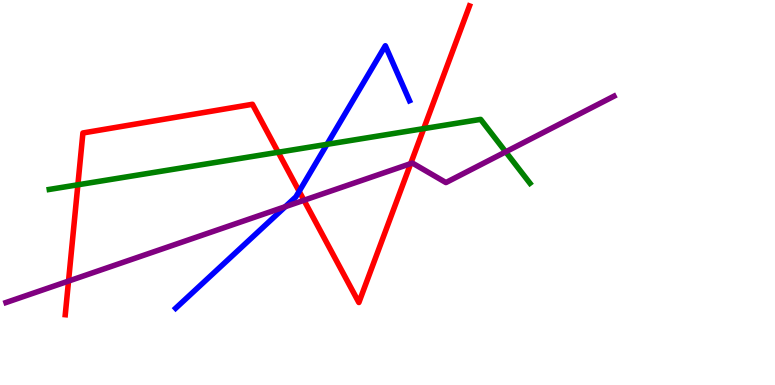[{'lines': ['blue', 'red'], 'intersections': [{'x': 3.86, 'y': 5.03}]}, {'lines': ['green', 'red'], 'intersections': [{'x': 1.0, 'y': 5.2}, {'x': 3.59, 'y': 6.05}, {'x': 5.47, 'y': 6.66}]}, {'lines': ['purple', 'red'], 'intersections': [{'x': 0.884, 'y': 2.7}, {'x': 3.92, 'y': 4.8}, {'x': 5.3, 'y': 5.75}]}, {'lines': ['blue', 'green'], 'intersections': [{'x': 4.22, 'y': 6.25}]}, {'lines': ['blue', 'purple'], 'intersections': [{'x': 3.68, 'y': 4.63}]}, {'lines': ['green', 'purple'], 'intersections': [{'x': 6.53, 'y': 6.06}]}]